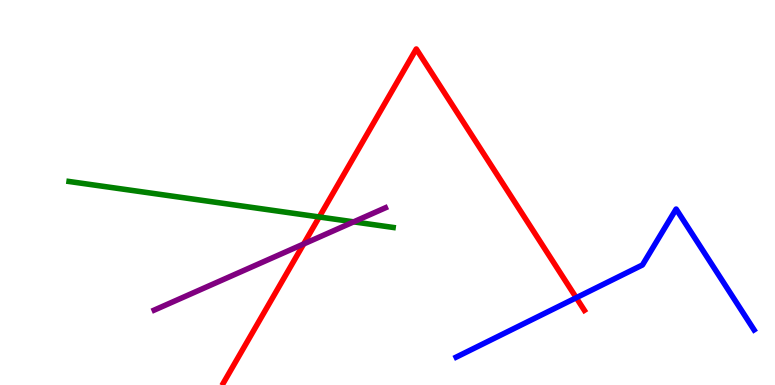[{'lines': ['blue', 'red'], 'intersections': [{'x': 7.44, 'y': 2.27}]}, {'lines': ['green', 'red'], 'intersections': [{'x': 4.12, 'y': 4.36}]}, {'lines': ['purple', 'red'], 'intersections': [{'x': 3.92, 'y': 3.66}]}, {'lines': ['blue', 'green'], 'intersections': []}, {'lines': ['blue', 'purple'], 'intersections': []}, {'lines': ['green', 'purple'], 'intersections': [{'x': 4.56, 'y': 4.24}]}]